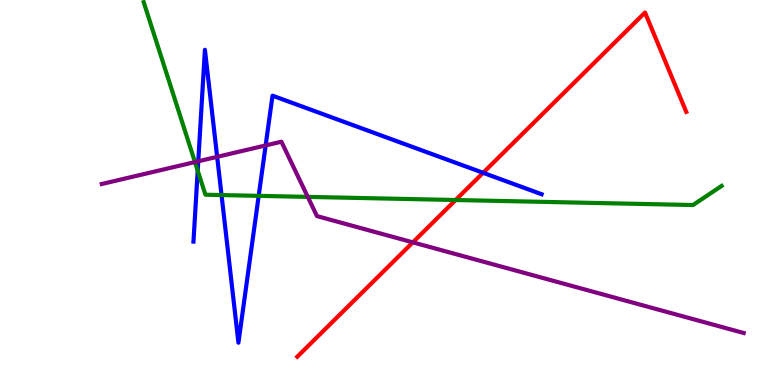[{'lines': ['blue', 'red'], 'intersections': [{'x': 6.23, 'y': 5.51}]}, {'lines': ['green', 'red'], 'intersections': [{'x': 5.88, 'y': 4.8}]}, {'lines': ['purple', 'red'], 'intersections': [{'x': 5.33, 'y': 3.7}]}, {'lines': ['blue', 'green'], 'intersections': [{'x': 2.55, 'y': 5.57}, {'x': 2.86, 'y': 4.93}, {'x': 3.34, 'y': 4.91}]}, {'lines': ['blue', 'purple'], 'intersections': [{'x': 2.56, 'y': 5.81}, {'x': 2.8, 'y': 5.93}, {'x': 3.43, 'y': 6.22}]}, {'lines': ['green', 'purple'], 'intersections': [{'x': 2.52, 'y': 5.79}, {'x': 3.97, 'y': 4.89}]}]